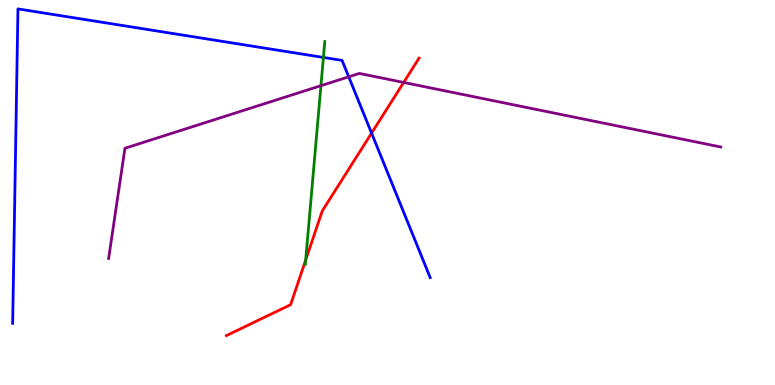[{'lines': ['blue', 'red'], 'intersections': [{'x': 4.79, 'y': 6.54}]}, {'lines': ['green', 'red'], 'intersections': [{'x': 3.94, 'y': 3.25}]}, {'lines': ['purple', 'red'], 'intersections': [{'x': 5.21, 'y': 7.86}]}, {'lines': ['blue', 'green'], 'intersections': [{'x': 4.17, 'y': 8.51}]}, {'lines': ['blue', 'purple'], 'intersections': [{'x': 4.5, 'y': 8.0}]}, {'lines': ['green', 'purple'], 'intersections': [{'x': 4.14, 'y': 7.77}]}]